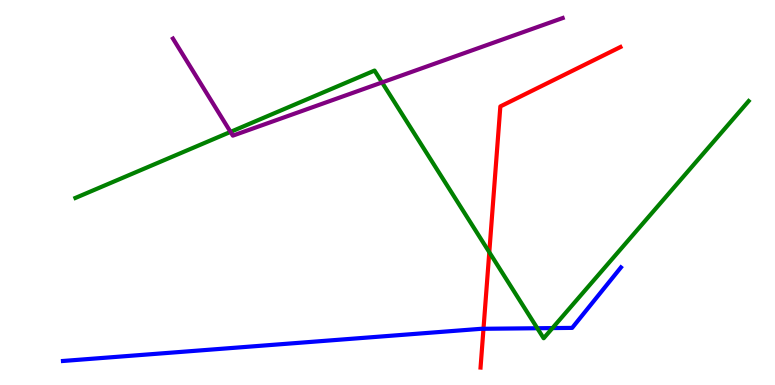[{'lines': ['blue', 'red'], 'intersections': [{'x': 6.24, 'y': 1.46}]}, {'lines': ['green', 'red'], 'intersections': [{'x': 6.31, 'y': 3.45}]}, {'lines': ['purple', 'red'], 'intersections': []}, {'lines': ['blue', 'green'], 'intersections': [{'x': 6.93, 'y': 1.47}, {'x': 7.13, 'y': 1.48}]}, {'lines': ['blue', 'purple'], 'intersections': []}, {'lines': ['green', 'purple'], 'intersections': [{'x': 2.97, 'y': 6.57}, {'x': 4.93, 'y': 7.86}]}]